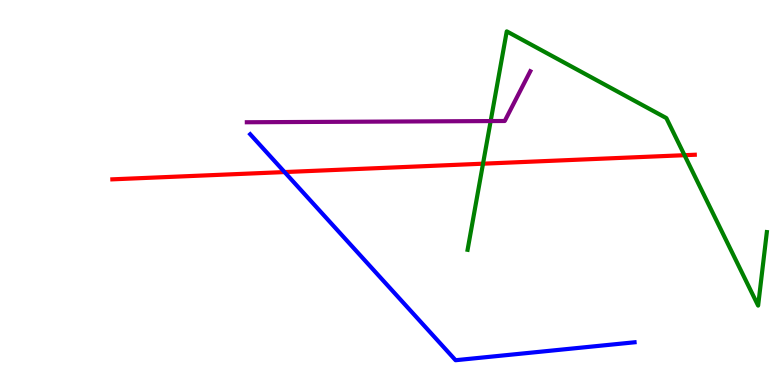[{'lines': ['blue', 'red'], 'intersections': [{'x': 3.67, 'y': 5.53}]}, {'lines': ['green', 'red'], 'intersections': [{'x': 6.23, 'y': 5.75}, {'x': 8.83, 'y': 5.97}]}, {'lines': ['purple', 'red'], 'intersections': []}, {'lines': ['blue', 'green'], 'intersections': []}, {'lines': ['blue', 'purple'], 'intersections': []}, {'lines': ['green', 'purple'], 'intersections': [{'x': 6.33, 'y': 6.86}]}]